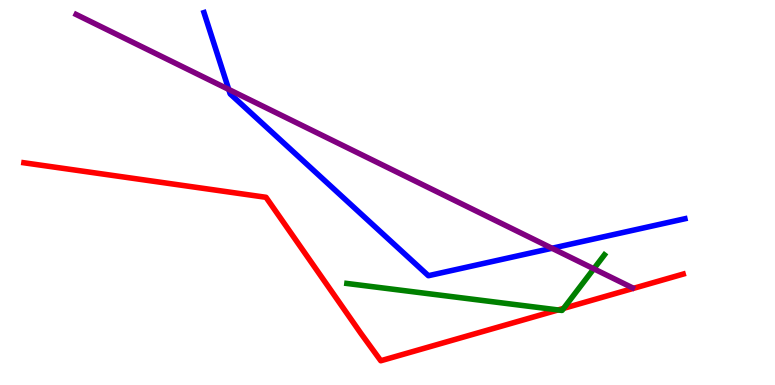[{'lines': ['blue', 'red'], 'intersections': []}, {'lines': ['green', 'red'], 'intersections': [{'x': 7.2, 'y': 1.95}, {'x': 7.27, 'y': 1.99}]}, {'lines': ['purple', 'red'], 'intersections': []}, {'lines': ['blue', 'green'], 'intersections': []}, {'lines': ['blue', 'purple'], 'intersections': [{'x': 2.95, 'y': 7.68}, {'x': 7.12, 'y': 3.55}]}, {'lines': ['green', 'purple'], 'intersections': [{'x': 7.66, 'y': 3.02}]}]